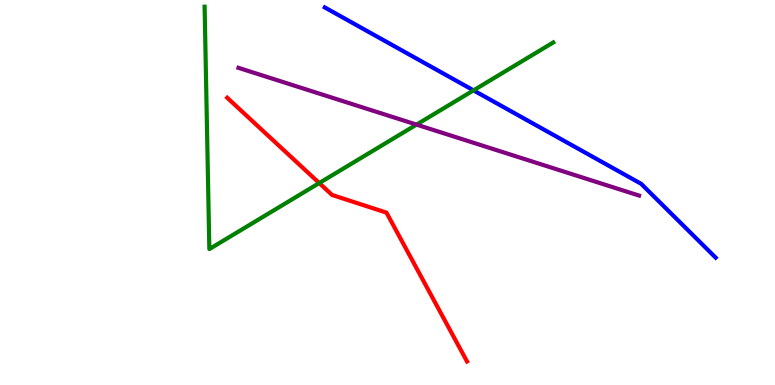[{'lines': ['blue', 'red'], 'intersections': []}, {'lines': ['green', 'red'], 'intersections': [{'x': 4.12, 'y': 5.25}]}, {'lines': ['purple', 'red'], 'intersections': []}, {'lines': ['blue', 'green'], 'intersections': [{'x': 6.11, 'y': 7.65}]}, {'lines': ['blue', 'purple'], 'intersections': []}, {'lines': ['green', 'purple'], 'intersections': [{'x': 5.37, 'y': 6.76}]}]